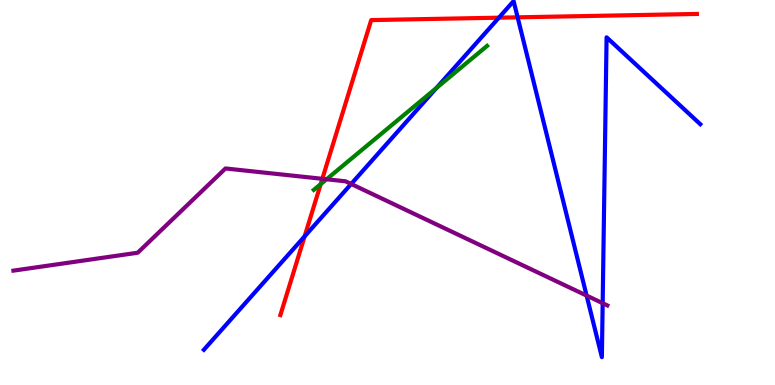[{'lines': ['blue', 'red'], 'intersections': [{'x': 3.93, 'y': 3.86}, {'x': 6.44, 'y': 9.54}, {'x': 6.68, 'y': 9.55}]}, {'lines': ['green', 'red'], 'intersections': [{'x': 4.14, 'y': 5.22}]}, {'lines': ['purple', 'red'], 'intersections': [{'x': 4.16, 'y': 5.36}]}, {'lines': ['blue', 'green'], 'intersections': [{'x': 5.63, 'y': 7.71}]}, {'lines': ['blue', 'purple'], 'intersections': [{'x': 4.53, 'y': 5.22}, {'x': 7.57, 'y': 2.32}, {'x': 7.78, 'y': 2.12}]}, {'lines': ['green', 'purple'], 'intersections': [{'x': 4.21, 'y': 5.34}]}]